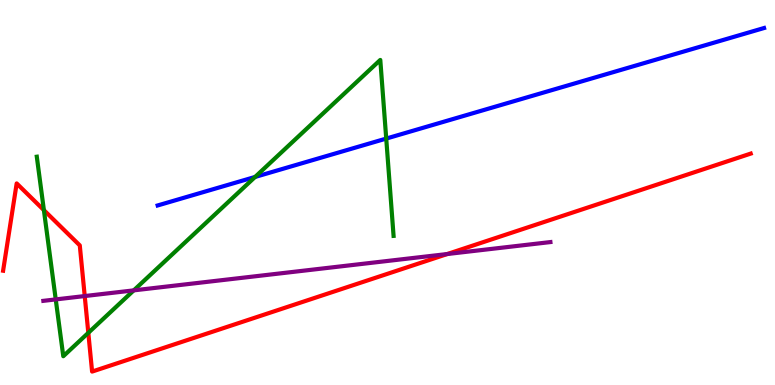[{'lines': ['blue', 'red'], 'intersections': []}, {'lines': ['green', 'red'], 'intersections': [{'x': 0.566, 'y': 4.54}, {'x': 1.14, 'y': 1.35}]}, {'lines': ['purple', 'red'], 'intersections': [{'x': 1.09, 'y': 2.31}, {'x': 5.77, 'y': 3.4}]}, {'lines': ['blue', 'green'], 'intersections': [{'x': 3.29, 'y': 5.4}, {'x': 4.98, 'y': 6.4}]}, {'lines': ['blue', 'purple'], 'intersections': []}, {'lines': ['green', 'purple'], 'intersections': [{'x': 0.719, 'y': 2.22}, {'x': 1.73, 'y': 2.46}]}]